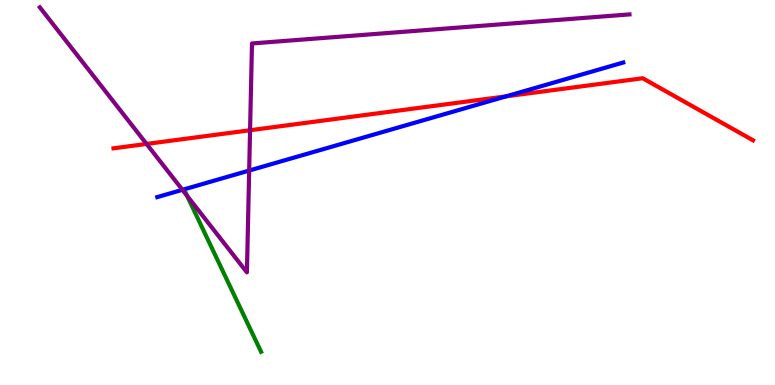[{'lines': ['blue', 'red'], 'intersections': [{'x': 6.53, 'y': 7.5}]}, {'lines': ['green', 'red'], 'intersections': []}, {'lines': ['purple', 'red'], 'intersections': [{'x': 1.89, 'y': 6.26}, {'x': 3.23, 'y': 6.62}]}, {'lines': ['blue', 'green'], 'intersections': []}, {'lines': ['blue', 'purple'], 'intersections': [{'x': 2.35, 'y': 5.07}, {'x': 3.22, 'y': 5.57}]}, {'lines': ['green', 'purple'], 'intersections': [{'x': 2.41, 'y': 4.92}]}]